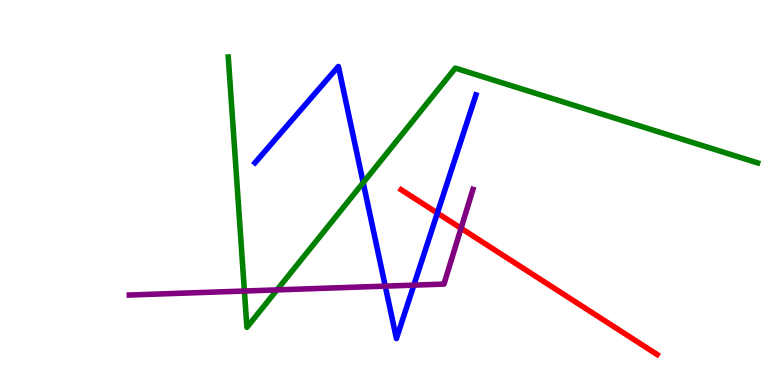[{'lines': ['blue', 'red'], 'intersections': [{'x': 5.64, 'y': 4.47}]}, {'lines': ['green', 'red'], 'intersections': []}, {'lines': ['purple', 'red'], 'intersections': [{'x': 5.95, 'y': 4.07}]}, {'lines': ['blue', 'green'], 'intersections': [{'x': 4.69, 'y': 5.26}]}, {'lines': ['blue', 'purple'], 'intersections': [{'x': 4.97, 'y': 2.57}, {'x': 5.34, 'y': 2.59}]}, {'lines': ['green', 'purple'], 'intersections': [{'x': 3.15, 'y': 2.44}, {'x': 3.57, 'y': 2.47}]}]